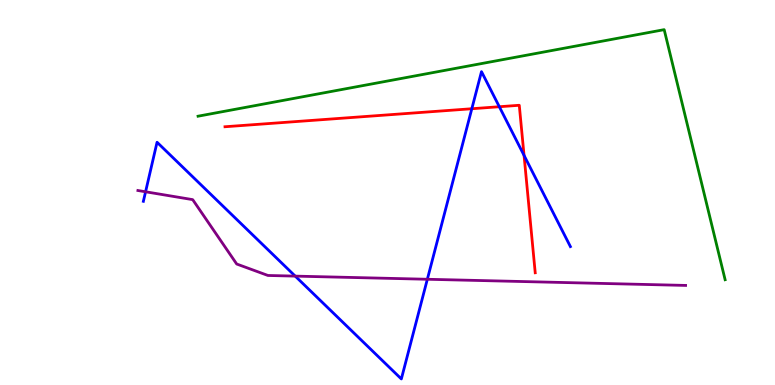[{'lines': ['blue', 'red'], 'intersections': [{'x': 6.09, 'y': 7.18}, {'x': 6.44, 'y': 7.23}, {'x': 6.76, 'y': 5.96}]}, {'lines': ['green', 'red'], 'intersections': []}, {'lines': ['purple', 'red'], 'intersections': []}, {'lines': ['blue', 'green'], 'intersections': []}, {'lines': ['blue', 'purple'], 'intersections': [{'x': 1.88, 'y': 5.02}, {'x': 3.81, 'y': 2.83}, {'x': 5.51, 'y': 2.75}]}, {'lines': ['green', 'purple'], 'intersections': []}]